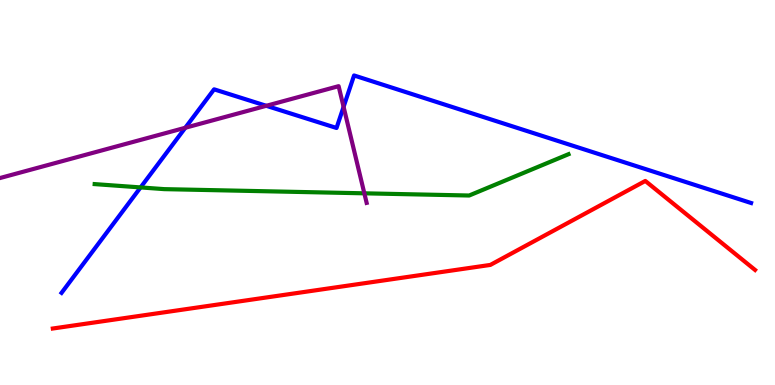[{'lines': ['blue', 'red'], 'intersections': []}, {'lines': ['green', 'red'], 'intersections': []}, {'lines': ['purple', 'red'], 'intersections': []}, {'lines': ['blue', 'green'], 'intersections': [{'x': 1.81, 'y': 5.13}]}, {'lines': ['blue', 'purple'], 'intersections': [{'x': 2.39, 'y': 6.68}, {'x': 3.44, 'y': 7.25}, {'x': 4.43, 'y': 7.22}]}, {'lines': ['green', 'purple'], 'intersections': [{'x': 4.7, 'y': 4.98}]}]